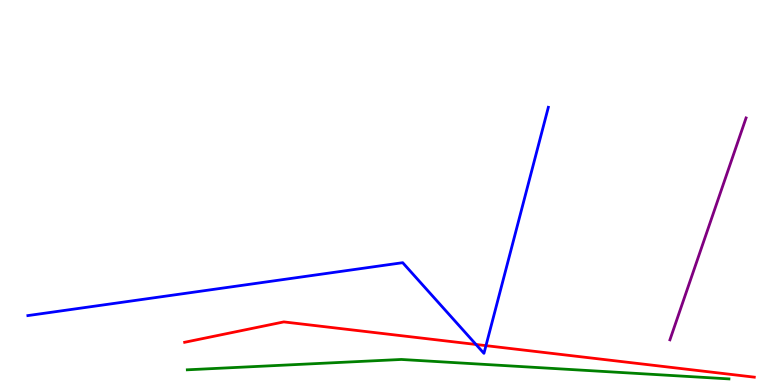[{'lines': ['blue', 'red'], 'intersections': [{'x': 6.14, 'y': 1.05}, {'x': 6.27, 'y': 1.02}]}, {'lines': ['green', 'red'], 'intersections': []}, {'lines': ['purple', 'red'], 'intersections': []}, {'lines': ['blue', 'green'], 'intersections': []}, {'lines': ['blue', 'purple'], 'intersections': []}, {'lines': ['green', 'purple'], 'intersections': []}]